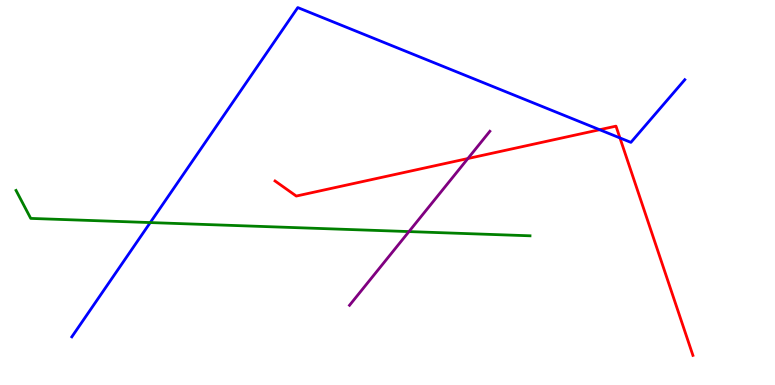[{'lines': ['blue', 'red'], 'intersections': [{'x': 7.74, 'y': 6.63}, {'x': 8.0, 'y': 6.42}]}, {'lines': ['green', 'red'], 'intersections': []}, {'lines': ['purple', 'red'], 'intersections': [{'x': 6.04, 'y': 5.88}]}, {'lines': ['blue', 'green'], 'intersections': [{'x': 1.94, 'y': 4.22}]}, {'lines': ['blue', 'purple'], 'intersections': []}, {'lines': ['green', 'purple'], 'intersections': [{'x': 5.28, 'y': 3.98}]}]